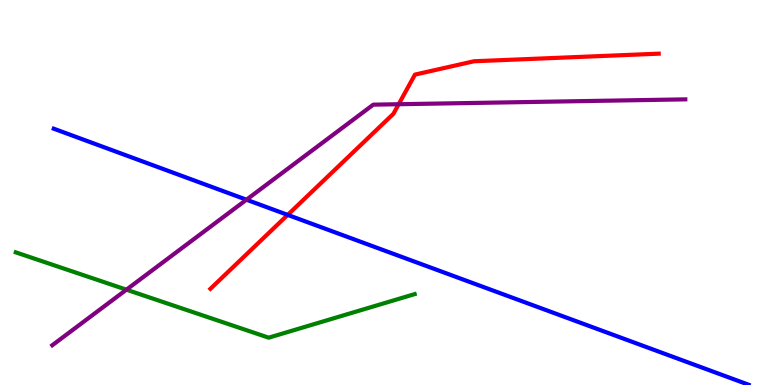[{'lines': ['blue', 'red'], 'intersections': [{'x': 3.71, 'y': 4.42}]}, {'lines': ['green', 'red'], 'intersections': []}, {'lines': ['purple', 'red'], 'intersections': [{'x': 5.14, 'y': 7.29}]}, {'lines': ['blue', 'green'], 'intersections': []}, {'lines': ['blue', 'purple'], 'intersections': [{'x': 3.18, 'y': 4.81}]}, {'lines': ['green', 'purple'], 'intersections': [{'x': 1.63, 'y': 2.48}]}]